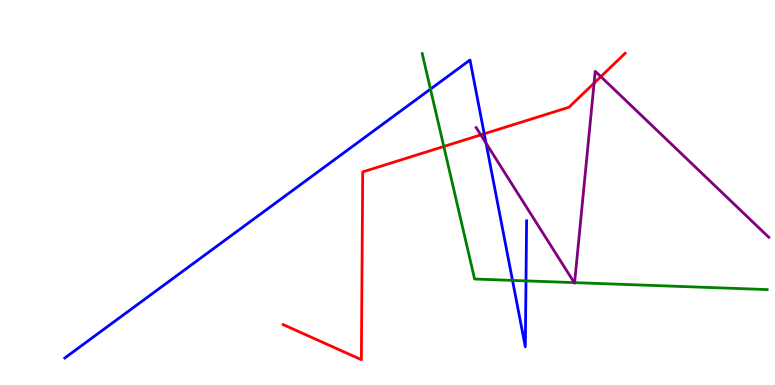[{'lines': ['blue', 'red'], 'intersections': [{'x': 6.25, 'y': 6.52}]}, {'lines': ['green', 'red'], 'intersections': [{'x': 5.73, 'y': 6.2}]}, {'lines': ['purple', 'red'], 'intersections': [{'x': 6.2, 'y': 6.5}, {'x': 7.67, 'y': 7.84}, {'x': 7.75, 'y': 8.01}]}, {'lines': ['blue', 'green'], 'intersections': [{'x': 5.55, 'y': 7.69}, {'x': 6.61, 'y': 2.72}, {'x': 6.79, 'y': 2.7}]}, {'lines': ['blue', 'purple'], 'intersections': [{'x': 6.27, 'y': 6.28}]}, {'lines': ['green', 'purple'], 'intersections': [{'x': 7.41, 'y': 2.66}, {'x': 7.41, 'y': 2.66}]}]